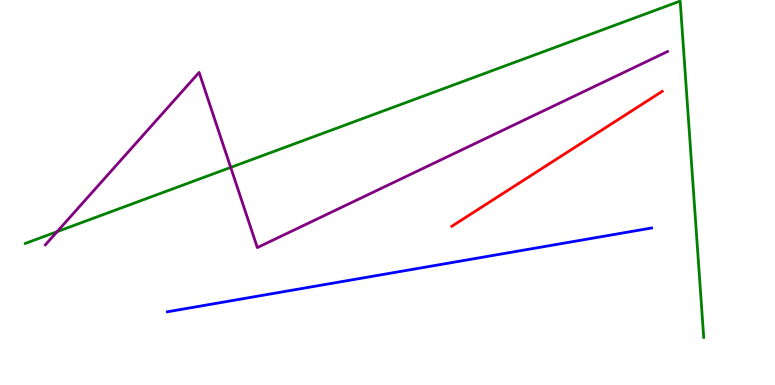[{'lines': ['blue', 'red'], 'intersections': []}, {'lines': ['green', 'red'], 'intersections': []}, {'lines': ['purple', 'red'], 'intersections': []}, {'lines': ['blue', 'green'], 'intersections': []}, {'lines': ['blue', 'purple'], 'intersections': []}, {'lines': ['green', 'purple'], 'intersections': [{'x': 0.737, 'y': 3.98}, {'x': 2.98, 'y': 5.65}]}]